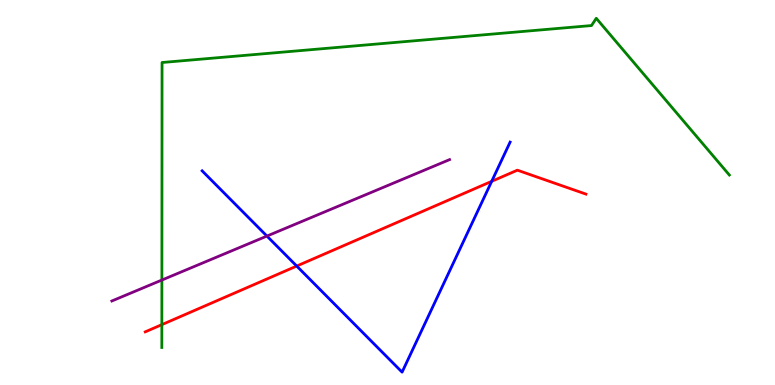[{'lines': ['blue', 'red'], 'intersections': [{'x': 3.83, 'y': 3.09}, {'x': 6.34, 'y': 5.29}]}, {'lines': ['green', 'red'], 'intersections': [{'x': 2.09, 'y': 1.57}]}, {'lines': ['purple', 'red'], 'intersections': []}, {'lines': ['blue', 'green'], 'intersections': []}, {'lines': ['blue', 'purple'], 'intersections': [{'x': 3.44, 'y': 3.87}]}, {'lines': ['green', 'purple'], 'intersections': [{'x': 2.09, 'y': 2.73}]}]